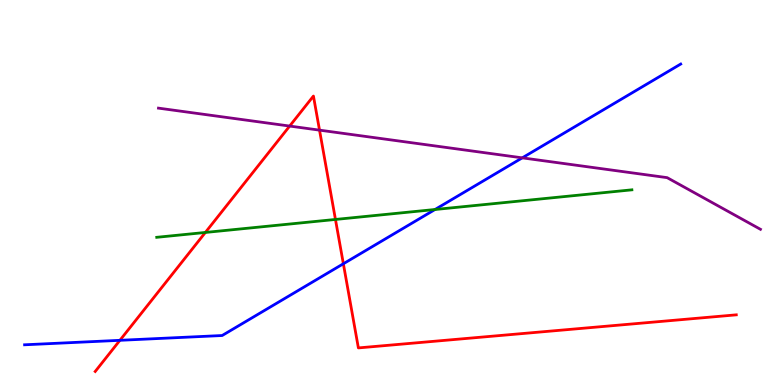[{'lines': ['blue', 'red'], 'intersections': [{'x': 1.55, 'y': 1.16}, {'x': 4.43, 'y': 3.15}]}, {'lines': ['green', 'red'], 'intersections': [{'x': 2.65, 'y': 3.96}, {'x': 4.33, 'y': 4.3}]}, {'lines': ['purple', 'red'], 'intersections': [{'x': 3.74, 'y': 6.73}, {'x': 4.12, 'y': 6.62}]}, {'lines': ['blue', 'green'], 'intersections': [{'x': 5.61, 'y': 4.56}]}, {'lines': ['blue', 'purple'], 'intersections': [{'x': 6.74, 'y': 5.9}]}, {'lines': ['green', 'purple'], 'intersections': []}]